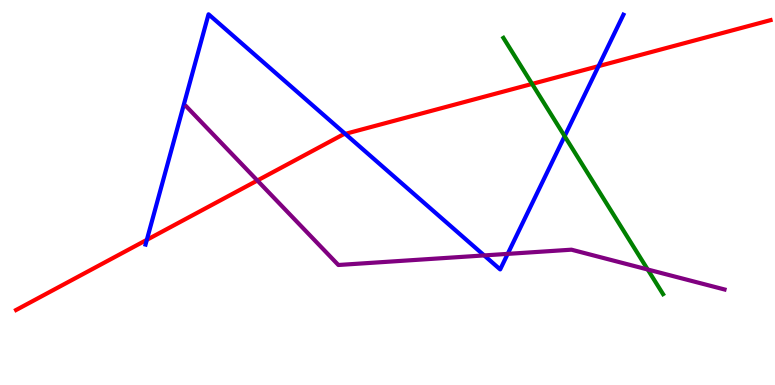[{'lines': ['blue', 'red'], 'intersections': [{'x': 1.89, 'y': 3.77}, {'x': 4.45, 'y': 6.52}, {'x': 7.72, 'y': 8.28}]}, {'lines': ['green', 'red'], 'intersections': [{'x': 6.87, 'y': 7.82}]}, {'lines': ['purple', 'red'], 'intersections': [{'x': 3.32, 'y': 5.31}]}, {'lines': ['blue', 'green'], 'intersections': [{'x': 7.29, 'y': 6.46}]}, {'lines': ['blue', 'purple'], 'intersections': [{'x': 6.25, 'y': 3.37}, {'x': 6.55, 'y': 3.41}]}, {'lines': ['green', 'purple'], 'intersections': [{'x': 8.36, 'y': 3.0}]}]